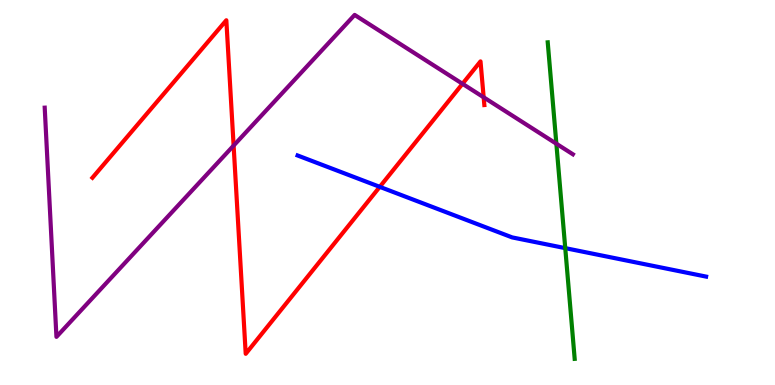[{'lines': ['blue', 'red'], 'intersections': [{'x': 4.9, 'y': 5.15}]}, {'lines': ['green', 'red'], 'intersections': []}, {'lines': ['purple', 'red'], 'intersections': [{'x': 3.01, 'y': 6.22}, {'x': 5.97, 'y': 7.82}, {'x': 6.24, 'y': 7.47}]}, {'lines': ['blue', 'green'], 'intersections': [{'x': 7.29, 'y': 3.55}]}, {'lines': ['blue', 'purple'], 'intersections': []}, {'lines': ['green', 'purple'], 'intersections': [{'x': 7.18, 'y': 6.27}]}]